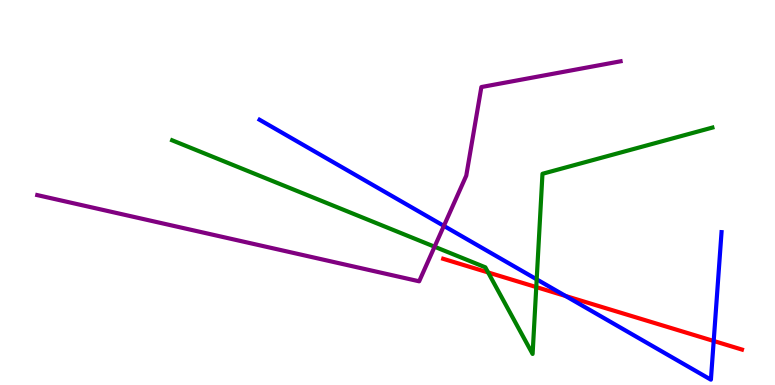[{'lines': ['blue', 'red'], 'intersections': [{'x': 7.3, 'y': 2.31}, {'x': 9.21, 'y': 1.14}]}, {'lines': ['green', 'red'], 'intersections': [{'x': 6.3, 'y': 2.92}, {'x': 6.92, 'y': 2.54}]}, {'lines': ['purple', 'red'], 'intersections': []}, {'lines': ['blue', 'green'], 'intersections': [{'x': 6.93, 'y': 2.74}]}, {'lines': ['blue', 'purple'], 'intersections': [{'x': 5.73, 'y': 4.13}]}, {'lines': ['green', 'purple'], 'intersections': [{'x': 5.61, 'y': 3.59}]}]